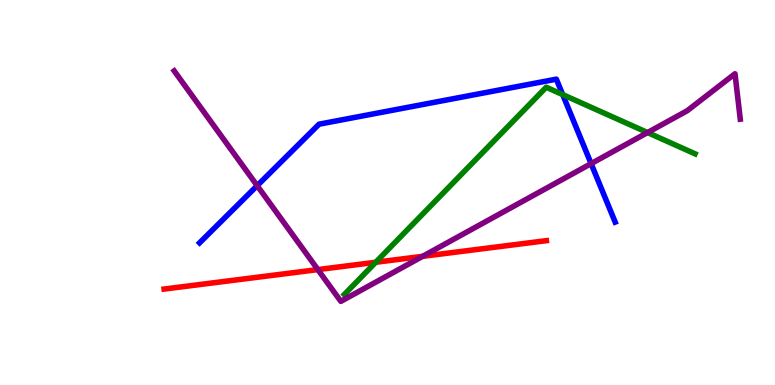[{'lines': ['blue', 'red'], 'intersections': []}, {'lines': ['green', 'red'], 'intersections': [{'x': 4.85, 'y': 3.19}]}, {'lines': ['purple', 'red'], 'intersections': [{'x': 4.1, 'y': 3.0}, {'x': 5.45, 'y': 3.34}]}, {'lines': ['blue', 'green'], 'intersections': [{'x': 7.26, 'y': 7.54}]}, {'lines': ['blue', 'purple'], 'intersections': [{'x': 3.32, 'y': 5.18}, {'x': 7.63, 'y': 5.75}]}, {'lines': ['green', 'purple'], 'intersections': [{'x': 8.36, 'y': 6.56}]}]